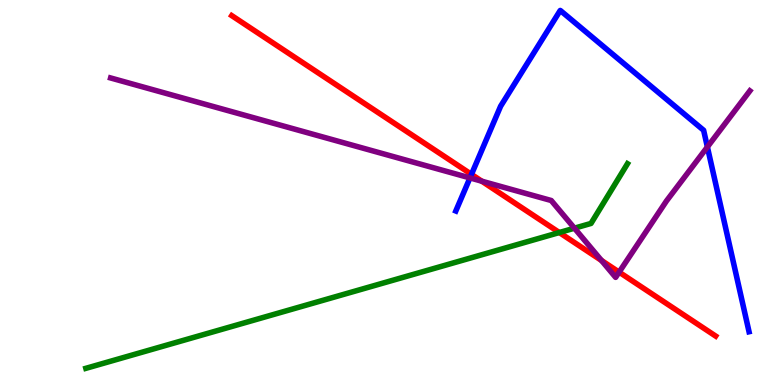[{'lines': ['blue', 'red'], 'intersections': [{'x': 6.08, 'y': 5.47}]}, {'lines': ['green', 'red'], 'intersections': [{'x': 7.22, 'y': 3.96}]}, {'lines': ['purple', 'red'], 'intersections': [{'x': 6.22, 'y': 5.29}, {'x': 7.76, 'y': 3.23}, {'x': 7.99, 'y': 2.93}]}, {'lines': ['blue', 'green'], 'intersections': []}, {'lines': ['blue', 'purple'], 'intersections': [{'x': 6.06, 'y': 5.38}, {'x': 9.13, 'y': 6.18}]}, {'lines': ['green', 'purple'], 'intersections': [{'x': 7.41, 'y': 4.07}]}]